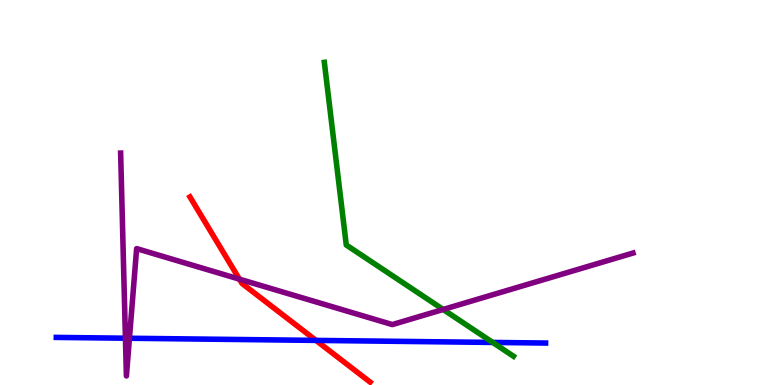[{'lines': ['blue', 'red'], 'intersections': [{'x': 4.08, 'y': 1.16}]}, {'lines': ['green', 'red'], 'intersections': []}, {'lines': ['purple', 'red'], 'intersections': [{'x': 3.09, 'y': 2.75}]}, {'lines': ['blue', 'green'], 'intersections': [{'x': 6.36, 'y': 1.11}]}, {'lines': ['blue', 'purple'], 'intersections': [{'x': 1.62, 'y': 1.22}, {'x': 1.67, 'y': 1.21}]}, {'lines': ['green', 'purple'], 'intersections': [{'x': 5.72, 'y': 1.96}]}]